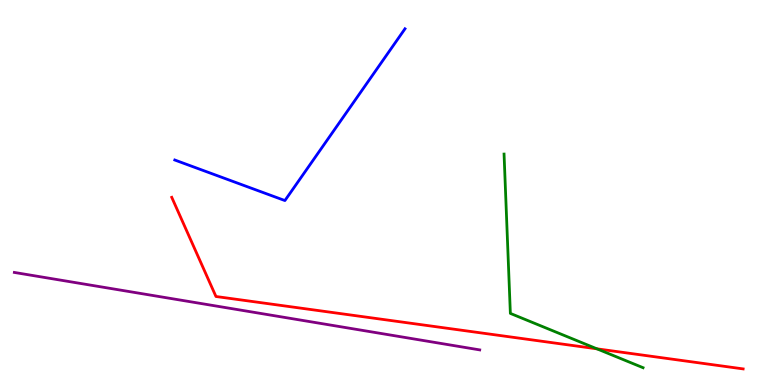[{'lines': ['blue', 'red'], 'intersections': []}, {'lines': ['green', 'red'], 'intersections': [{'x': 7.7, 'y': 0.94}]}, {'lines': ['purple', 'red'], 'intersections': []}, {'lines': ['blue', 'green'], 'intersections': []}, {'lines': ['blue', 'purple'], 'intersections': []}, {'lines': ['green', 'purple'], 'intersections': []}]